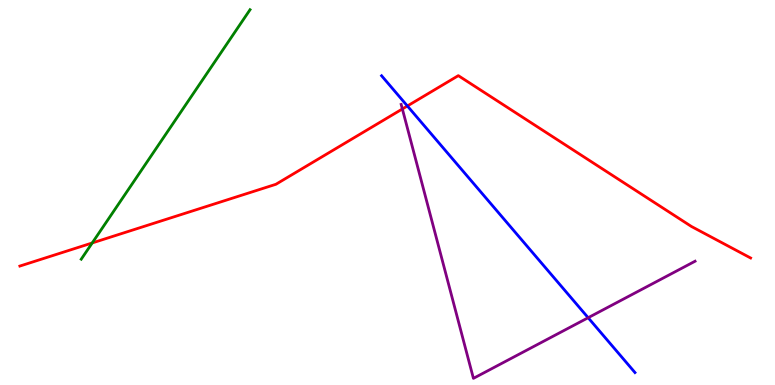[{'lines': ['blue', 'red'], 'intersections': [{'x': 5.26, 'y': 7.25}]}, {'lines': ['green', 'red'], 'intersections': [{'x': 1.19, 'y': 3.69}]}, {'lines': ['purple', 'red'], 'intersections': [{'x': 5.19, 'y': 7.17}]}, {'lines': ['blue', 'green'], 'intersections': []}, {'lines': ['blue', 'purple'], 'intersections': [{'x': 7.59, 'y': 1.75}]}, {'lines': ['green', 'purple'], 'intersections': []}]